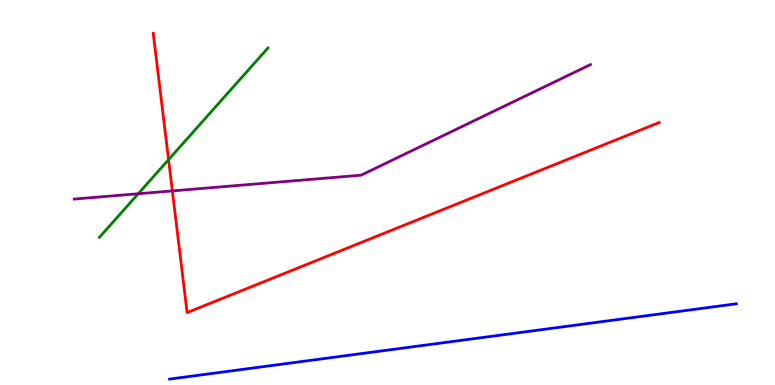[{'lines': ['blue', 'red'], 'intersections': []}, {'lines': ['green', 'red'], 'intersections': [{'x': 2.17, 'y': 5.85}]}, {'lines': ['purple', 'red'], 'intersections': [{'x': 2.22, 'y': 5.04}]}, {'lines': ['blue', 'green'], 'intersections': []}, {'lines': ['blue', 'purple'], 'intersections': []}, {'lines': ['green', 'purple'], 'intersections': [{'x': 1.78, 'y': 4.97}]}]